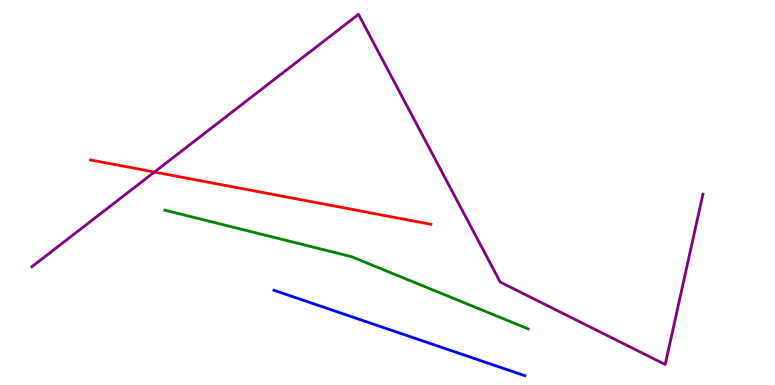[{'lines': ['blue', 'red'], 'intersections': []}, {'lines': ['green', 'red'], 'intersections': []}, {'lines': ['purple', 'red'], 'intersections': [{'x': 1.99, 'y': 5.53}]}, {'lines': ['blue', 'green'], 'intersections': []}, {'lines': ['blue', 'purple'], 'intersections': []}, {'lines': ['green', 'purple'], 'intersections': []}]